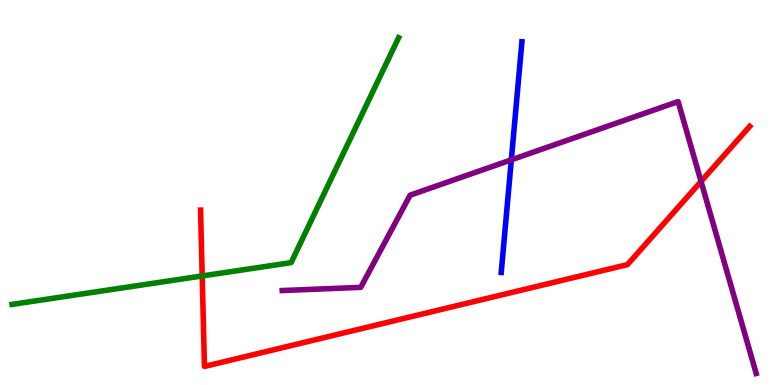[{'lines': ['blue', 'red'], 'intersections': []}, {'lines': ['green', 'red'], 'intersections': [{'x': 2.61, 'y': 2.83}]}, {'lines': ['purple', 'red'], 'intersections': [{'x': 9.05, 'y': 5.29}]}, {'lines': ['blue', 'green'], 'intersections': []}, {'lines': ['blue', 'purple'], 'intersections': [{'x': 6.6, 'y': 5.85}]}, {'lines': ['green', 'purple'], 'intersections': []}]